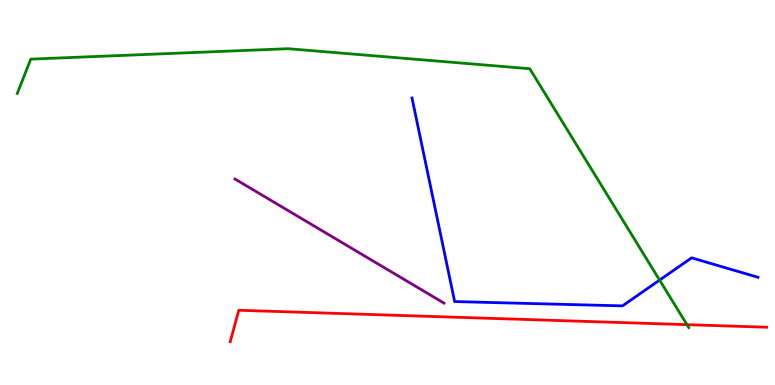[{'lines': ['blue', 'red'], 'intersections': []}, {'lines': ['green', 'red'], 'intersections': [{'x': 8.86, 'y': 1.57}]}, {'lines': ['purple', 'red'], 'intersections': []}, {'lines': ['blue', 'green'], 'intersections': [{'x': 8.51, 'y': 2.72}]}, {'lines': ['blue', 'purple'], 'intersections': []}, {'lines': ['green', 'purple'], 'intersections': []}]